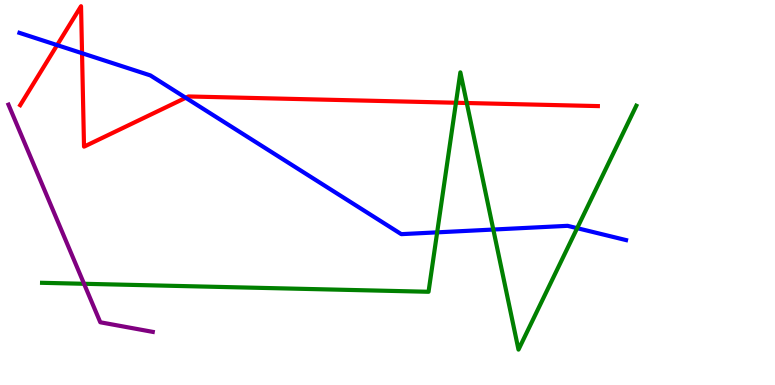[{'lines': ['blue', 'red'], 'intersections': [{'x': 0.737, 'y': 8.83}, {'x': 1.06, 'y': 8.62}, {'x': 2.4, 'y': 7.46}]}, {'lines': ['green', 'red'], 'intersections': [{'x': 5.88, 'y': 7.33}, {'x': 6.02, 'y': 7.32}]}, {'lines': ['purple', 'red'], 'intersections': []}, {'lines': ['blue', 'green'], 'intersections': [{'x': 5.64, 'y': 3.96}, {'x': 6.37, 'y': 4.04}, {'x': 7.45, 'y': 4.07}]}, {'lines': ['blue', 'purple'], 'intersections': []}, {'lines': ['green', 'purple'], 'intersections': [{'x': 1.08, 'y': 2.63}]}]